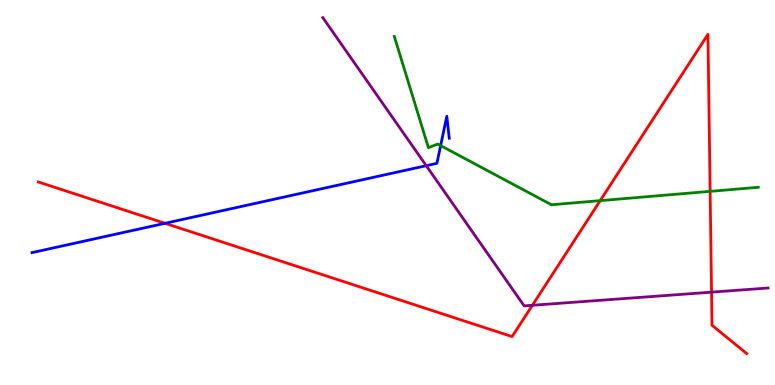[{'lines': ['blue', 'red'], 'intersections': [{'x': 2.13, 'y': 4.2}]}, {'lines': ['green', 'red'], 'intersections': [{'x': 7.74, 'y': 4.79}, {'x': 9.16, 'y': 5.03}]}, {'lines': ['purple', 'red'], 'intersections': [{'x': 6.87, 'y': 2.07}, {'x': 9.18, 'y': 2.41}]}, {'lines': ['blue', 'green'], 'intersections': [{'x': 5.69, 'y': 6.22}]}, {'lines': ['blue', 'purple'], 'intersections': [{'x': 5.5, 'y': 5.7}]}, {'lines': ['green', 'purple'], 'intersections': []}]